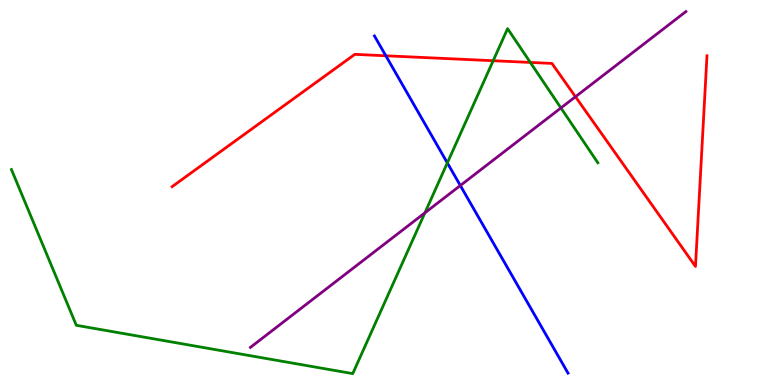[{'lines': ['blue', 'red'], 'intersections': [{'x': 4.98, 'y': 8.55}]}, {'lines': ['green', 'red'], 'intersections': [{'x': 6.36, 'y': 8.42}, {'x': 6.84, 'y': 8.38}]}, {'lines': ['purple', 'red'], 'intersections': [{'x': 7.43, 'y': 7.49}]}, {'lines': ['blue', 'green'], 'intersections': [{'x': 5.77, 'y': 5.77}]}, {'lines': ['blue', 'purple'], 'intersections': [{'x': 5.94, 'y': 5.18}]}, {'lines': ['green', 'purple'], 'intersections': [{'x': 5.48, 'y': 4.47}, {'x': 7.24, 'y': 7.2}]}]